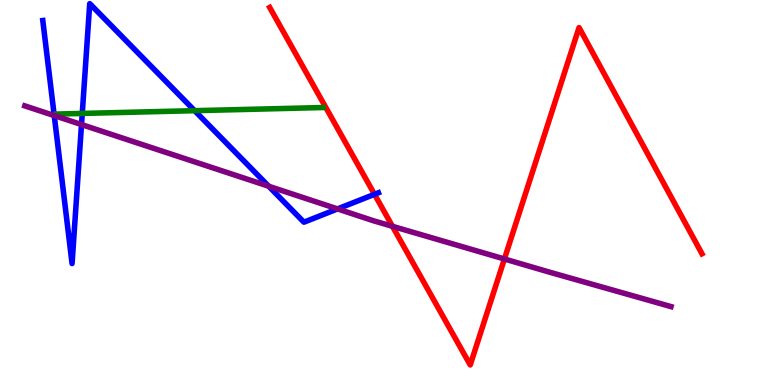[{'lines': ['blue', 'red'], 'intersections': [{'x': 4.83, 'y': 4.95}]}, {'lines': ['green', 'red'], 'intersections': []}, {'lines': ['purple', 'red'], 'intersections': [{'x': 5.06, 'y': 4.12}, {'x': 6.51, 'y': 3.27}]}, {'lines': ['blue', 'green'], 'intersections': [{'x': 1.06, 'y': 7.05}, {'x': 2.51, 'y': 7.13}]}, {'lines': ['blue', 'purple'], 'intersections': [{'x': 0.7, 'y': 7.0}, {'x': 1.05, 'y': 6.76}, {'x': 3.47, 'y': 5.16}, {'x': 4.36, 'y': 4.57}]}, {'lines': ['green', 'purple'], 'intersections': []}]